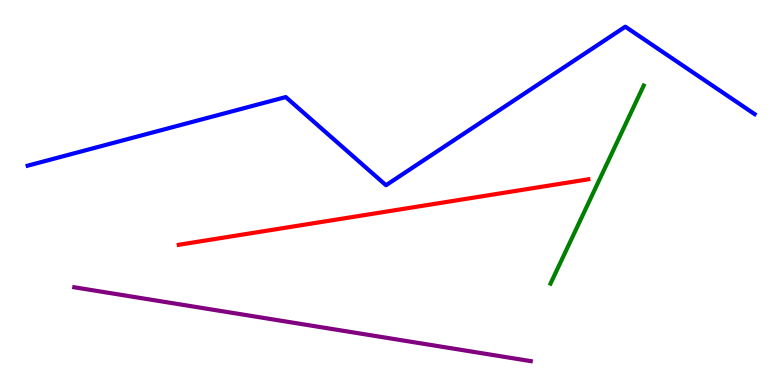[{'lines': ['blue', 'red'], 'intersections': []}, {'lines': ['green', 'red'], 'intersections': []}, {'lines': ['purple', 'red'], 'intersections': []}, {'lines': ['blue', 'green'], 'intersections': []}, {'lines': ['blue', 'purple'], 'intersections': []}, {'lines': ['green', 'purple'], 'intersections': []}]